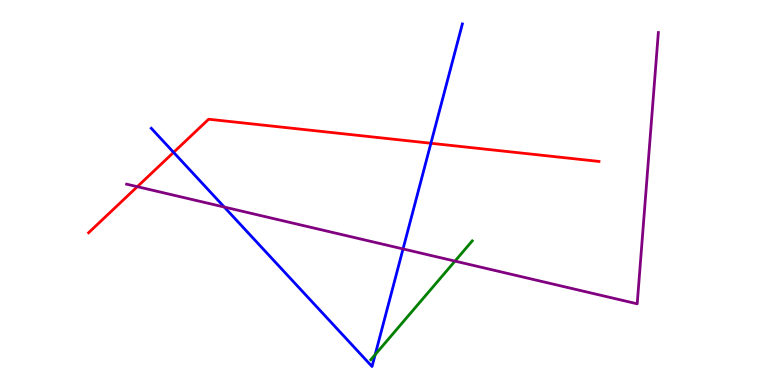[{'lines': ['blue', 'red'], 'intersections': [{'x': 2.24, 'y': 6.04}, {'x': 5.56, 'y': 6.28}]}, {'lines': ['green', 'red'], 'intersections': []}, {'lines': ['purple', 'red'], 'intersections': [{'x': 1.77, 'y': 5.15}]}, {'lines': ['blue', 'green'], 'intersections': [{'x': 4.84, 'y': 0.789}]}, {'lines': ['blue', 'purple'], 'intersections': [{'x': 2.89, 'y': 4.62}, {'x': 5.2, 'y': 3.53}]}, {'lines': ['green', 'purple'], 'intersections': [{'x': 5.87, 'y': 3.22}]}]